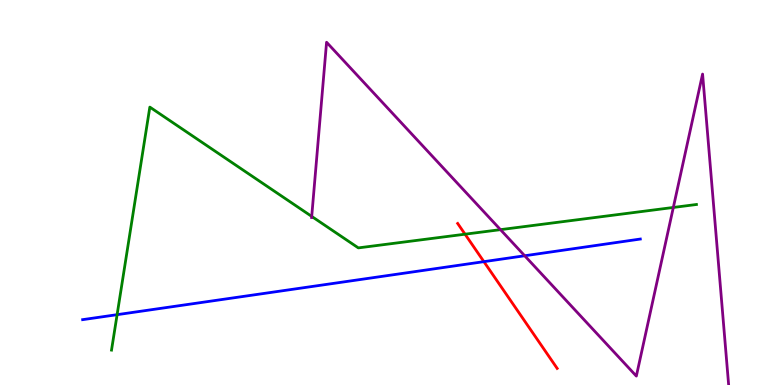[{'lines': ['blue', 'red'], 'intersections': [{'x': 6.24, 'y': 3.2}]}, {'lines': ['green', 'red'], 'intersections': [{'x': 6.0, 'y': 3.92}]}, {'lines': ['purple', 'red'], 'intersections': []}, {'lines': ['blue', 'green'], 'intersections': [{'x': 1.51, 'y': 1.83}]}, {'lines': ['blue', 'purple'], 'intersections': [{'x': 6.77, 'y': 3.36}]}, {'lines': ['green', 'purple'], 'intersections': [{'x': 4.02, 'y': 4.38}, {'x': 6.46, 'y': 4.04}, {'x': 8.69, 'y': 4.61}]}]